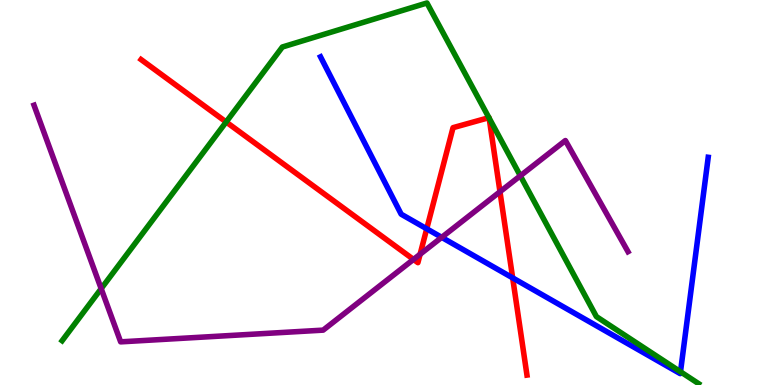[{'lines': ['blue', 'red'], 'intersections': [{'x': 5.51, 'y': 4.06}, {'x': 6.61, 'y': 2.78}]}, {'lines': ['green', 'red'], 'intersections': [{'x': 2.92, 'y': 6.83}, {'x': 6.31, 'y': 6.94}, {'x': 6.31, 'y': 6.93}]}, {'lines': ['purple', 'red'], 'intersections': [{'x': 5.34, 'y': 3.26}, {'x': 5.42, 'y': 3.4}, {'x': 6.45, 'y': 5.02}]}, {'lines': ['blue', 'green'], 'intersections': [{'x': 8.78, 'y': 0.344}]}, {'lines': ['blue', 'purple'], 'intersections': [{'x': 5.7, 'y': 3.84}]}, {'lines': ['green', 'purple'], 'intersections': [{'x': 1.31, 'y': 2.5}, {'x': 6.71, 'y': 5.43}]}]